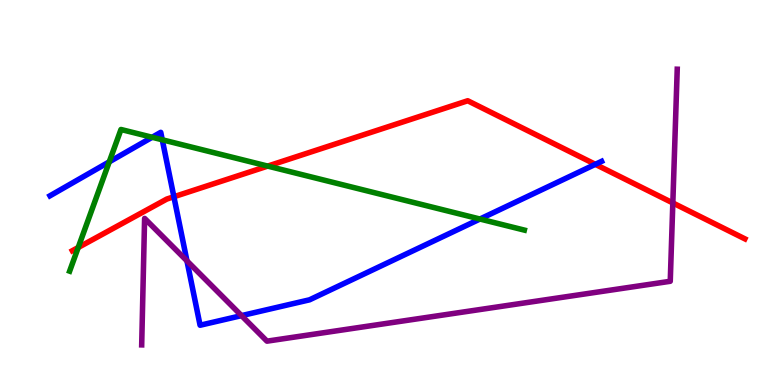[{'lines': ['blue', 'red'], 'intersections': [{'x': 2.24, 'y': 4.89}, {'x': 7.68, 'y': 5.73}]}, {'lines': ['green', 'red'], 'intersections': [{'x': 1.01, 'y': 3.57}, {'x': 3.45, 'y': 5.69}]}, {'lines': ['purple', 'red'], 'intersections': [{'x': 8.68, 'y': 4.73}]}, {'lines': ['blue', 'green'], 'intersections': [{'x': 1.41, 'y': 5.8}, {'x': 1.96, 'y': 6.43}, {'x': 2.09, 'y': 6.37}, {'x': 6.19, 'y': 4.31}]}, {'lines': ['blue', 'purple'], 'intersections': [{'x': 2.41, 'y': 3.22}, {'x': 3.12, 'y': 1.8}]}, {'lines': ['green', 'purple'], 'intersections': []}]